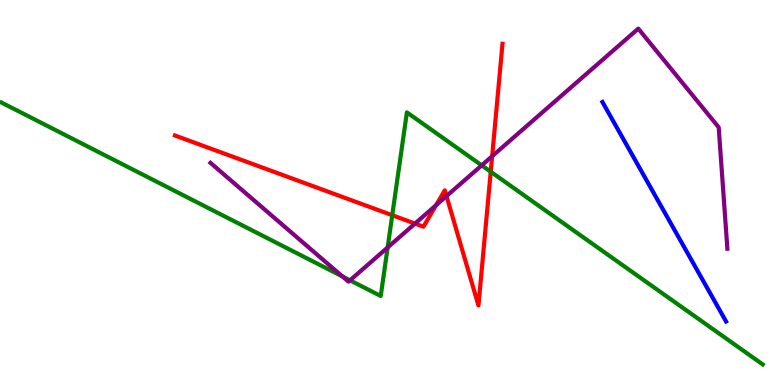[{'lines': ['blue', 'red'], 'intersections': []}, {'lines': ['green', 'red'], 'intersections': [{'x': 5.06, 'y': 4.41}, {'x': 6.33, 'y': 5.54}]}, {'lines': ['purple', 'red'], 'intersections': [{'x': 5.35, 'y': 4.19}, {'x': 5.63, 'y': 4.67}, {'x': 5.76, 'y': 4.91}, {'x': 6.35, 'y': 5.94}]}, {'lines': ['blue', 'green'], 'intersections': []}, {'lines': ['blue', 'purple'], 'intersections': []}, {'lines': ['green', 'purple'], 'intersections': [{'x': 4.42, 'y': 2.82}, {'x': 4.52, 'y': 2.72}, {'x': 5.0, 'y': 3.57}, {'x': 6.22, 'y': 5.71}]}]